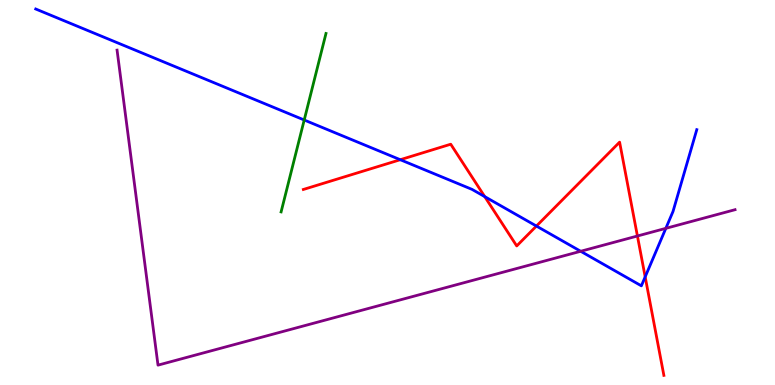[{'lines': ['blue', 'red'], 'intersections': [{'x': 5.16, 'y': 5.85}, {'x': 6.25, 'y': 4.89}, {'x': 6.92, 'y': 4.13}, {'x': 8.32, 'y': 2.81}]}, {'lines': ['green', 'red'], 'intersections': []}, {'lines': ['purple', 'red'], 'intersections': [{'x': 8.22, 'y': 3.87}]}, {'lines': ['blue', 'green'], 'intersections': [{'x': 3.93, 'y': 6.88}]}, {'lines': ['blue', 'purple'], 'intersections': [{'x': 7.49, 'y': 3.47}, {'x': 8.59, 'y': 4.07}]}, {'lines': ['green', 'purple'], 'intersections': []}]